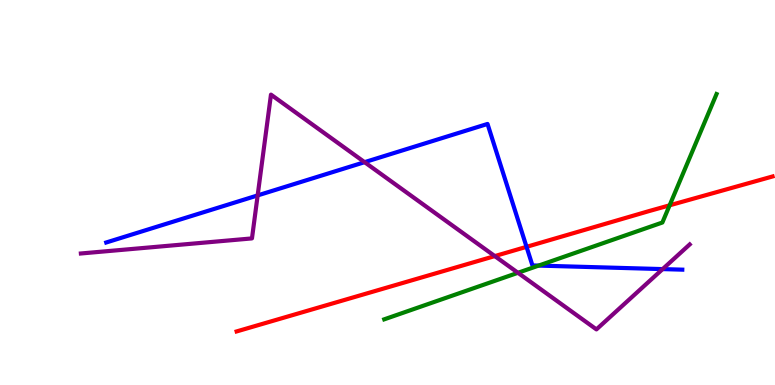[{'lines': ['blue', 'red'], 'intersections': [{'x': 6.79, 'y': 3.59}]}, {'lines': ['green', 'red'], 'intersections': [{'x': 8.64, 'y': 4.67}]}, {'lines': ['purple', 'red'], 'intersections': [{'x': 6.38, 'y': 3.35}]}, {'lines': ['blue', 'green'], 'intersections': [{'x': 6.95, 'y': 3.1}]}, {'lines': ['blue', 'purple'], 'intersections': [{'x': 3.32, 'y': 4.92}, {'x': 4.7, 'y': 5.79}, {'x': 8.55, 'y': 3.01}]}, {'lines': ['green', 'purple'], 'intersections': [{'x': 6.68, 'y': 2.91}]}]